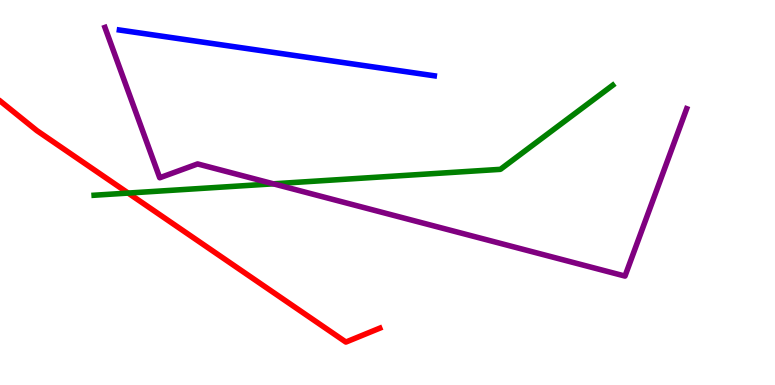[{'lines': ['blue', 'red'], 'intersections': []}, {'lines': ['green', 'red'], 'intersections': [{'x': 1.65, 'y': 4.99}]}, {'lines': ['purple', 'red'], 'intersections': []}, {'lines': ['blue', 'green'], 'intersections': []}, {'lines': ['blue', 'purple'], 'intersections': []}, {'lines': ['green', 'purple'], 'intersections': [{'x': 3.53, 'y': 5.23}]}]